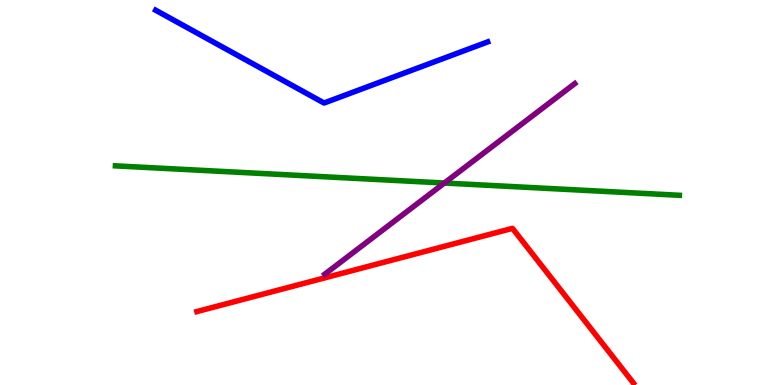[{'lines': ['blue', 'red'], 'intersections': []}, {'lines': ['green', 'red'], 'intersections': []}, {'lines': ['purple', 'red'], 'intersections': []}, {'lines': ['blue', 'green'], 'intersections': []}, {'lines': ['blue', 'purple'], 'intersections': []}, {'lines': ['green', 'purple'], 'intersections': [{'x': 5.73, 'y': 5.25}]}]